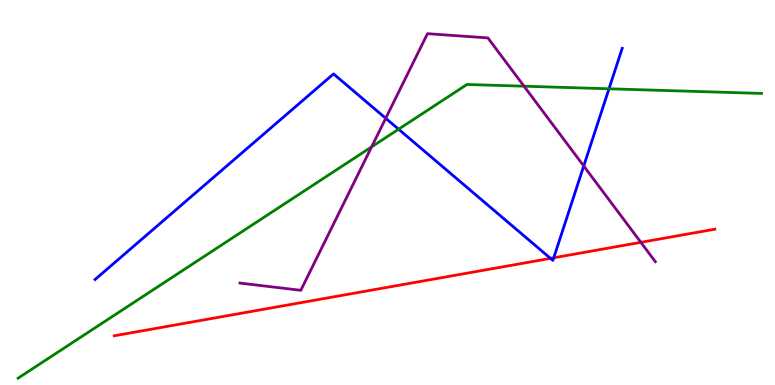[{'lines': ['blue', 'red'], 'intersections': [{'x': 7.1, 'y': 3.29}, {'x': 7.15, 'y': 3.3}]}, {'lines': ['green', 'red'], 'intersections': []}, {'lines': ['purple', 'red'], 'intersections': [{'x': 8.27, 'y': 3.71}]}, {'lines': ['blue', 'green'], 'intersections': [{'x': 5.14, 'y': 6.64}, {'x': 7.86, 'y': 7.69}]}, {'lines': ['blue', 'purple'], 'intersections': [{'x': 4.98, 'y': 6.93}, {'x': 7.53, 'y': 5.69}]}, {'lines': ['green', 'purple'], 'intersections': [{'x': 4.8, 'y': 6.19}, {'x': 6.76, 'y': 7.76}]}]